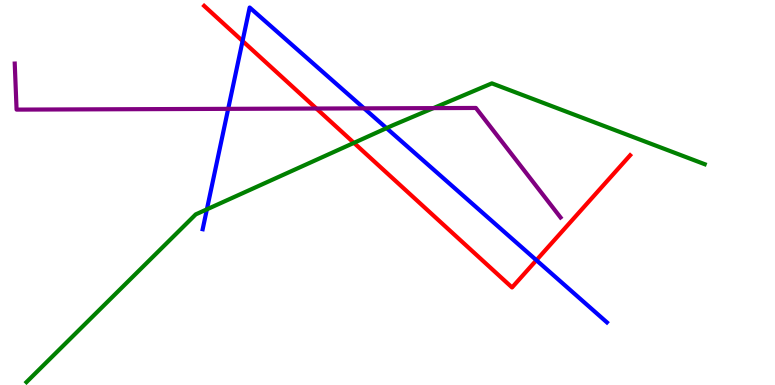[{'lines': ['blue', 'red'], 'intersections': [{'x': 3.13, 'y': 8.93}, {'x': 6.92, 'y': 3.24}]}, {'lines': ['green', 'red'], 'intersections': [{'x': 4.57, 'y': 6.29}]}, {'lines': ['purple', 'red'], 'intersections': [{'x': 4.08, 'y': 7.18}]}, {'lines': ['blue', 'green'], 'intersections': [{'x': 2.67, 'y': 4.56}, {'x': 4.99, 'y': 6.67}]}, {'lines': ['blue', 'purple'], 'intersections': [{'x': 2.94, 'y': 7.17}, {'x': 4.7, 'y': 7.19}]}, {'lines': ['green', 'purple'], 'intersections': [{'x': 5.59, 'y': 7.19}]}]